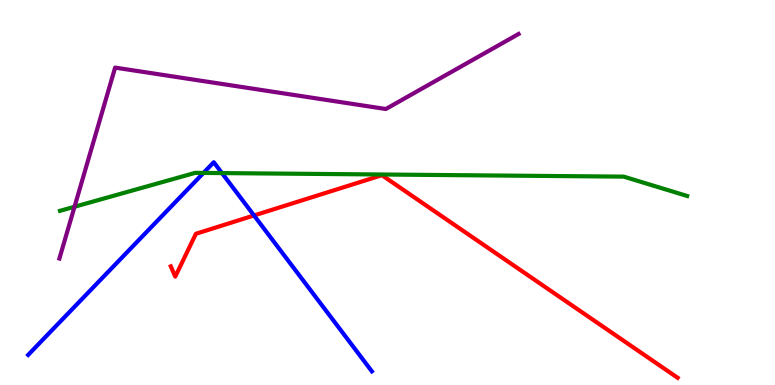[{'lines': ['blue', 'red'], 'intersections': [{'x': 3.28, 'y': 4.4}]}, {'lines': ['green', 'red'], 'intersections': []}, {'lines': ['purple', 'red'], 'intersections': []}, {'lines': ['blue', 'green'], 'intersections': [{'x': 2.63, 'y': 5.51}, {'x': 2.86, 'y': 5.5}]}, {'lines': ['blue', 'purple'], 'intersections': []}, {'lines': ['green', 'purple'], 'intersections': [{'x': 0.962, 'y': 4.63}]}]